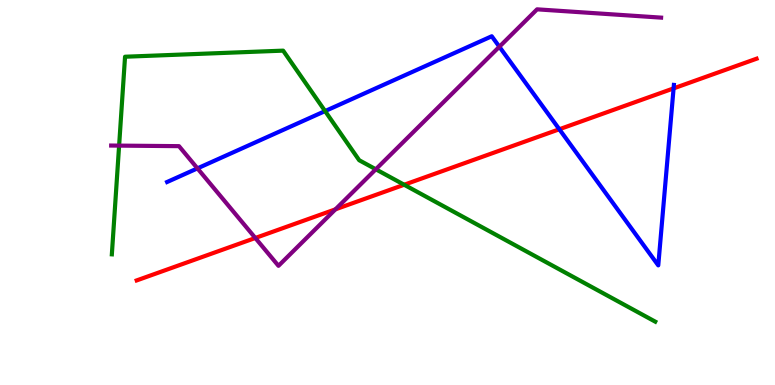[{'lines': ['blue', 'red'], 'intersections': [{'x': 7.22, 'y': 6.64}, {'x': 8.69, 'y': 7.7}]}, {'lines': ['green', 'red'], 'intersections': [{'x': 5.22, 'y': 5.2}]}, {'lines': ['purple', 'red'], 'intersections': [{'x': 3.29, 'y': 3.82}, {'x': 4.33, 'y': 4.56}]}, {'lines': ['blue', 'green'], 'intersections': [{'x': 4.19, 'y': 7.11}]}, {'lines': ['blue', 'purple'], 'intersections': [{'x': 2.55, 'y': 5.63}, {'x': 6.44, 'y': 8.79}]}, {'lines': ['green', 'purple'], 'intersections': [{'x': 1.54, 'y': 6.22}, {'x': 4.85, 'y': 5.6}]}]